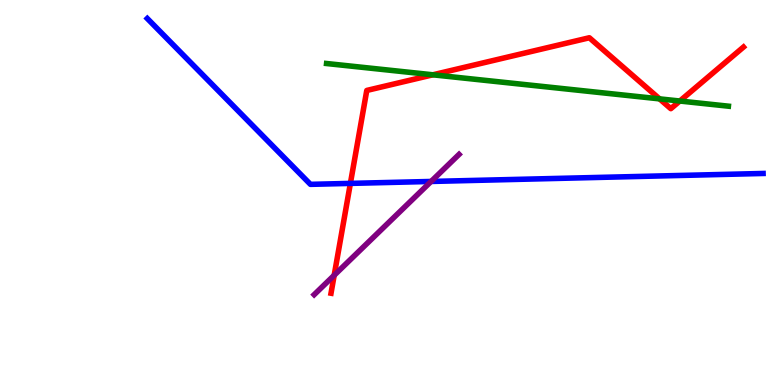[{'lines': ['blue', 'red'], 'intersections': [{'x': 4.52, 'y': 5.24}]}, {'lines': ['green', 'red'], 'intersections': [{'x': 5.59, 'y': 8.06}, {'x': 8.51, 'y': 7.43}, {'x': 8.77, 'y': 7.38}]}, {'lines': ['purple', 'red'], 'intersections': [{'x': 4.31, 'y': 2.85}]}, {'lines': ['blue', 'green'], 'intersections': []}, {'lines': ['blue', 'purple'], 'intersections': [{'x': 5.56, 'y': 5.29}]}, {'lines': ['green', 'purple'], 'intersections': []}]